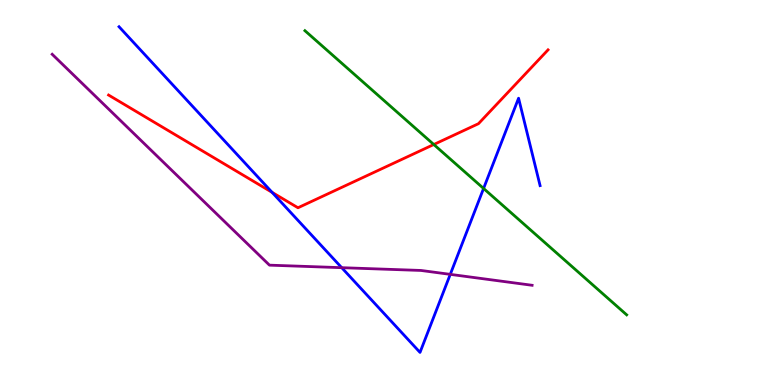[{'lines': ['blue', 'red'], 'intersections': [{'x': 3.51, 'y': 5.0}]}, {'lines': ['green', 'red'], 'intersections': [{'x': 5.6, 'y': 6.25}]}, {'lines': ['purple', 'red'], 'intersections': []}, {'lines': ['blue', 'green'], 'intersections': [{'x': 6.24, 'y': 5.1}]}, {'lines': ['blue', 'purple'], 'intersections': [{'x': 4.41, 'y': 3.05}, {'x': 5.81, 'y': 2.87}]}, {'lines': ['green', 'purple'], 'intersections': []}]